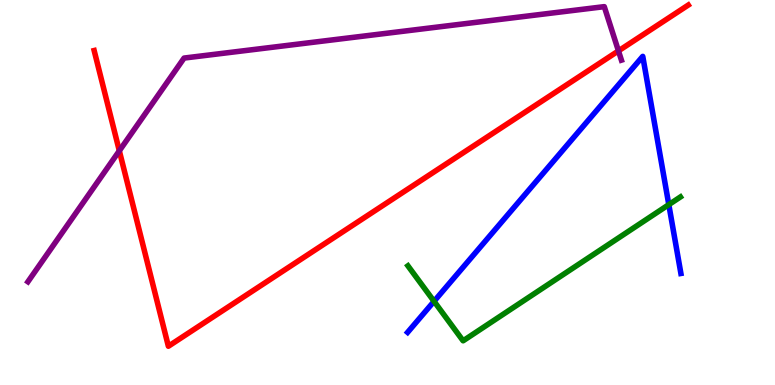[{'lines': ['blue', 'red'], 'intersections': []}, {'lines': ['green', 'red'], 'intersections': []}, {'lines': ['purple', 'red'], 'intersections': [{'x': 1.54, 'y': 6.08}, {'x': 7.98, 'y': 8.68}]}, {'lines': ['blue', 'green'], 'intersections': [{'x': 5.6, 'y': 2.17}, {'x': 8.63, 'y': 4.68}]}, {'lines': ['blue', 'purple'], 'intersections': []}, {'lines': ['green', 'purple'], 'intersections': []}]